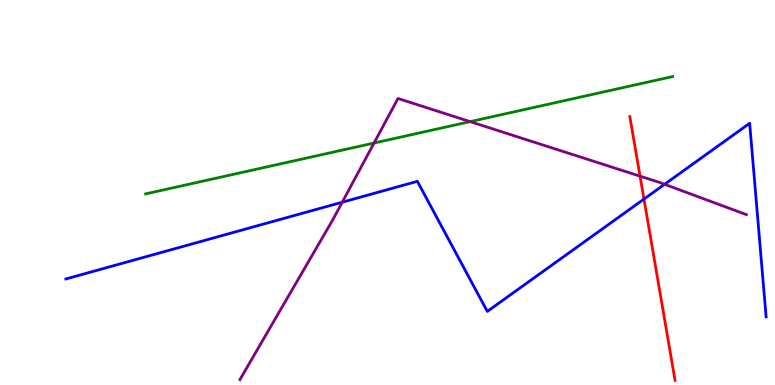[{'lines': ['blue', 'red'], 'intersections': [{'x': 8.31, 'y': 4.83}]}, {'lines': ['green', 'red'], 'intersections': []}, {'lines': ['purple', 'red'], 'intersections': [{'x': 8.26, 'y': 5.42}]}, {'lines': ['blue', 'green'], 'intersections': []}, {'lines': ['blue', 'purple'], 'intersections': [{'x': 4.42, 'y': 4.75}, {'x': 8.58, 'y': 5.21}]}, {'lines': ['green', 'purple'], 'intersections': [{'x': 4.83, 'y': 6.28}, {'x': 6.07, 'y': 6.84}]}]